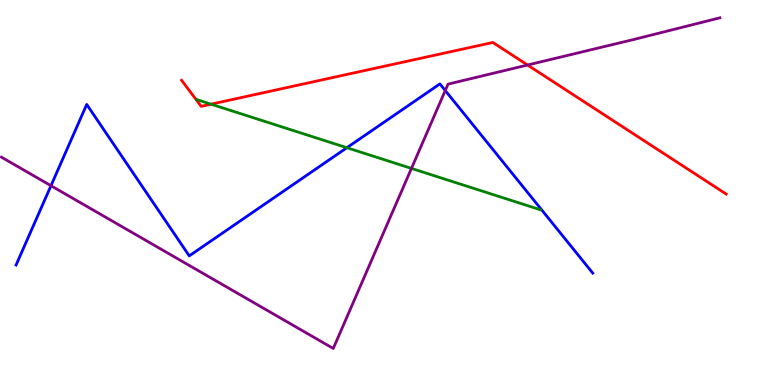[{'lines': ['blue', 'red'], 'intersections': []}, {'lines': ['green', 'red'], 'intersections': [{'x': 2.72, 'y': 7.29}]}, {'lines': ['purple', 'red'], 'intersections': [{'x': 6.81, 'y': 8.31}]}, {'lines': ['blue', 'green'], 'intersections': [{'x': 4.48, 'y': 6.16}]}, {'lines': ['blue', 'purple'], 'intersections': [{'x': 0.658, 'y': 5.18}, {'x': 5.75, 'y': 7.65}]}, {'lines': ['green', 'purple'], 'intersections': [{'x': 5.31, 'y': 5.63}]}]